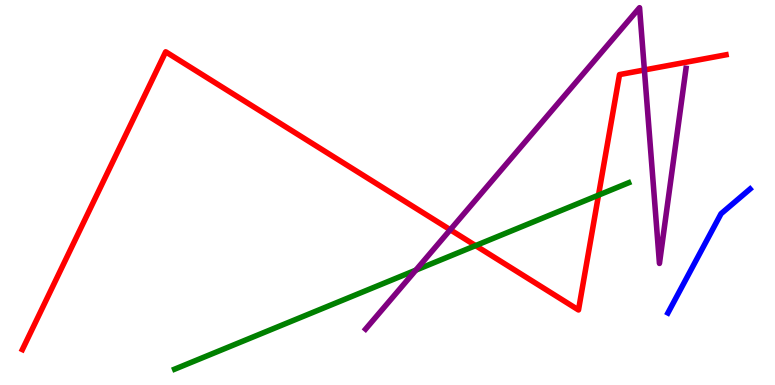[{'lines': ['blue', 'red'], 'intersections': []}, {'lines': ['green', 'red'], 'intersections': [{'x': 6.14, 'y': 3.62}, {'x': 7.72, 'y': 4.93}]}, {'lines': ['purple', 'red'], 'intersections': [{'x': 5.81, 'y': 4.03}, {'x': 8.31, 'y': 8.18}]}, {'lines': ['blue', 'green'], 'intersections': []}, {'lines': ['blue', 'purple'], 'intersections': []}, {'lines': ['green', 'purple'], 'intersections': [{'x': 5.37, 'y': 2.98}]}]